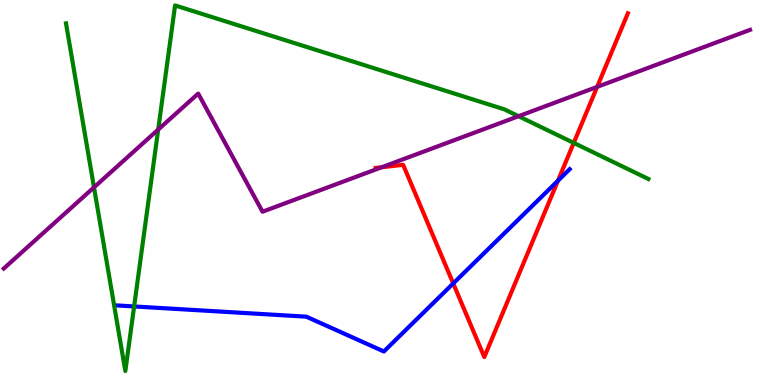[{'lines': ['blue', 'red'], 'intersections': [{'x': 5.85, 'y': 2.64}, {'x': 7.2, 'y': 5.31}]}, {'lines': ['green', 'red'], 'intersections': [{'x': 7.4, 'y': 6.29}]}, {'lines': ['purple', 'red'], 'intersections': [{'x': 4.93, 'y': 5.66}, {'x': 7.7, 'y': 7.74}]}, {'lines': ['blue', 'green'], 'intersections': [{'x': 1.73, 'y': 2.04}]}, {'lines': ['blue', 'purple'], 'intersections': []}, {'lines': ['green', 'purple'], 'intersections': [{'x': 1.21, 'y': 5.13}, {'x': 2.04, 'y': 6.63}, {'x': 6.69, 'y': 6.98}]}]